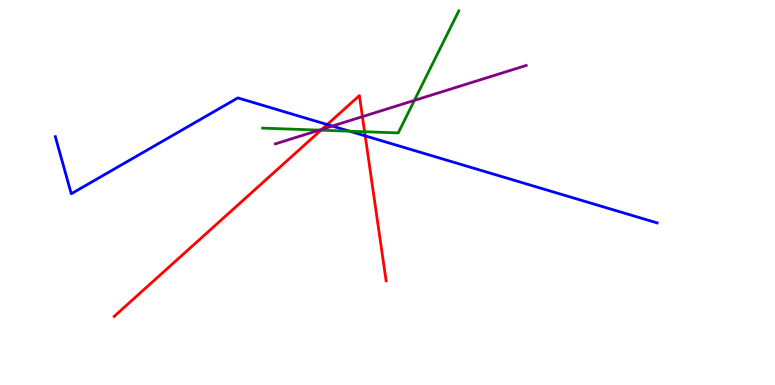[{'lines': ['blue', 'red'], 'intersections': [{'x': 4.22, 'y': 6.77}, {'x': 4.71, 'y': 6.47}]}, {'lines': ['green', 'red'], 'intersections': [{'x': 4.14, 'y': 6.62}, {'x': 4.7, 'y': 6.58}]}, {'lines': ['purple', 'red'], 'intersections': [{'x': 4.15, 'y': 6.64}, {'x': 4.68, 'y': 6.97}]}, {'lines': ['blue', 'green'], 'intersections': [{'x': 4.51, 'y': 6.59}]}, {'lines': ['blue', 'purple'], 'intersections': [{'x': 4.29, 'y': 6.73}]}, {'lines': ['green', 'purple'], 'intersections': [{'x': 4.12, 'y': 6.62}, {'x': 5.35, 'y': 7.39}]}]